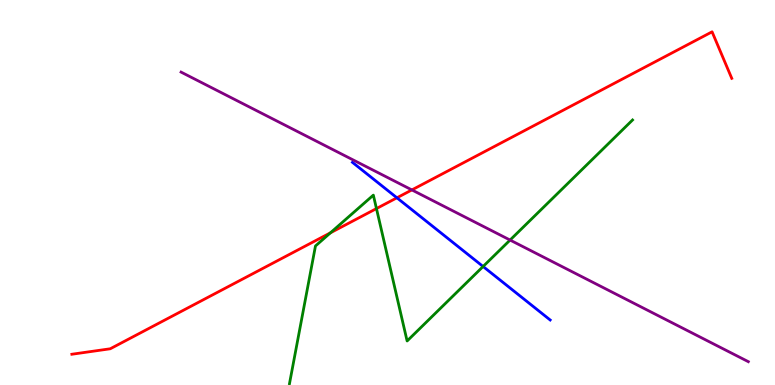[{'lines': ['blue', 'red'], 'intersections': [{'x': 5.12, 'y': 4.86}]}, {'lines': ['green', 'red'], 'intersections': [{'x': 4.26, 'y': 3.95}, {'x': 4.86, 'y': 4.58}]}, {'lines': ['purple', 'red'], 'intersections': [{'x': 5.31, 'y': 5.07}]}, {'lines': ['blue', 'green'], 'intersections': [{'x': 6.23, 'y': 3.08}]}, {'lines': ['blue', 'purple'], 'intersections': []}, {'lines': ['green', 'purple'], 'intersections': [{'x': 6.58, 'y': 3.76}]}]